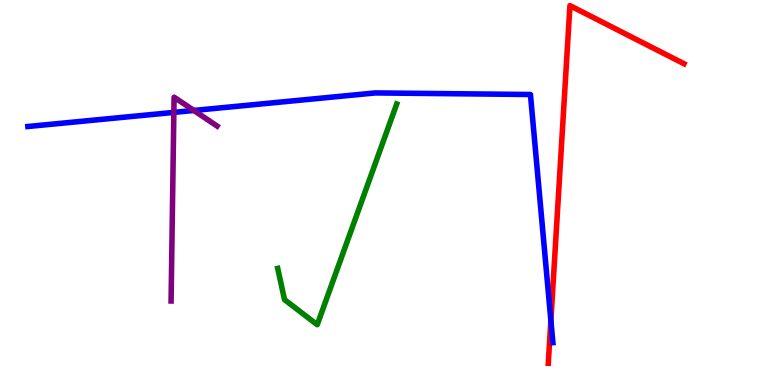[{'lines': ['blue', 'red'], 'intersections': [{'x': 7.11, 'y': 1.68}]}, {'lines': ['green', 'red'], 'intersections': []}, {'lines': ['purple', 'red'], 'intersections': []}, {'lines': ['blue', 'green'], 'intersections': []}, {'lines': ['blue', 'purple'], 'intersections': [{'x': 2.24, 'y': 7.08}, {'x': 2.5, 'y': 7.13}]}, {'lines': ['green', 'purple'], 'intersections': []}]